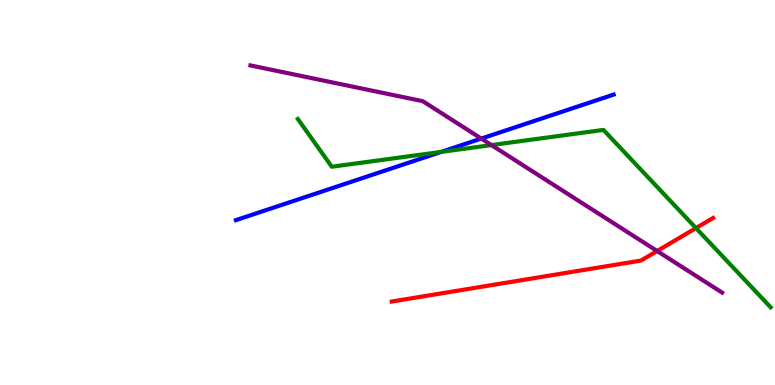[{'lines': ['blue', 'red'], 'intersections': []}, {'lines': ['green', 'red'], 'intersections': [{'x': 8.98, 'y': 4.08}]}, {'lines': ['purple', 'red'], 'intersections': [{'x': 8.48, 'y': 3.48}]}, {'lines': ['blue', 'green'], 'intersections': [{'x': 5.69, 'y': 6.05}]}, {'lines': ['blue', 'purple'], 'intersections': [{'x': 6.21, 'y': 6.4}]}, {'lines': ['green', 'purple'], 'intersections': [{'x': 6.34, 'y': 6.23}]}]